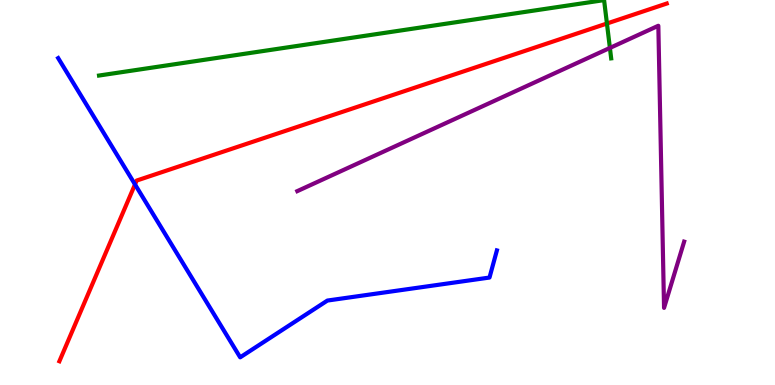[{'lines': ['blue', 'red'], 'intersections': [{'x': 1.74, 'y': 5.21}]}, {'lines': ['green', 'red'], 'intersections': [{'x': 7.83, 'y': 9.39}]}, {'lines': ['purple', 'red'], 'intersections': []}, {'lines': ['blue', 'green'], 'intersections': []}, {'lines': ['blue', 'purple'], 'intersections': []}, {'lines': ['green', 'purple'], 'intersections': [{'x': 7.87, 'y': 8.75}]}]